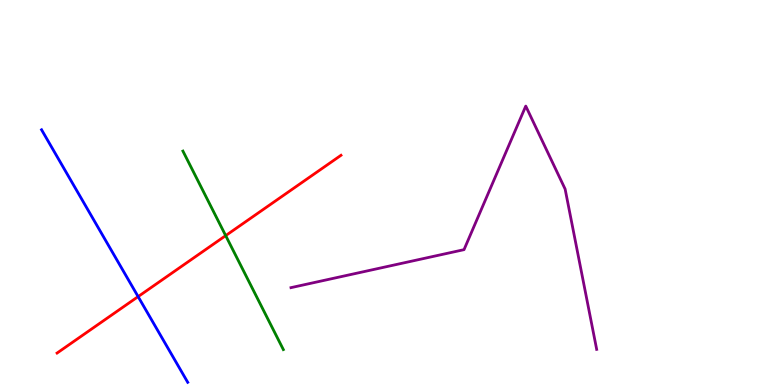[{'lines': ['blue', 'red'], 'intersections': [{'x': 1.78, 'y': 2.3}]}, {'lines': ['green', 'red'], 'intersections': [{'x': 2.91, 'y': 3.88}]}, {'lines': ['purple', 'red'], 'intersections': []}, {'lines': ['blue', 'green'], 'intersections': []}, {'lines': ['blue', 'purple'], 'intersections': []}, {'lines': ['green', 'purple'], 'intersections': []}]